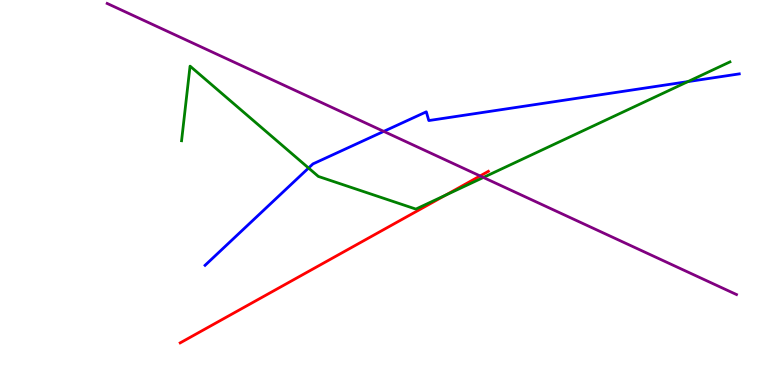[{'lines': ['blue', 'red'], 'intersections': []}, {'lines': ['green', 'red'], 'intersections': [{'x': 5.75, 'y': 4.93}]}, {'lines': ['purple', 'red'], 'intersections': [{'x': 6.19, 'y': 5.43}]}, {'lines': ['blue', 'green'], 'intersections': [{'x': 3.98, 'y': 5.64}, {'x': 8.88, 'y': 7.88}]}, {'lines': ['blue', 'purple'], 'intersections': [{'x': 4.95, 'y': 6.59}]}, {'lines': ['green', 'purple'], 'intersections': [{'x': 6.24, 'y': 5.39}]}]